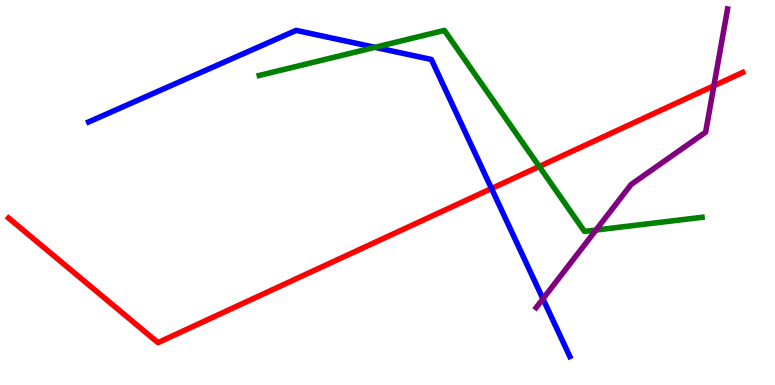[{'lines': ['blue', 'red'], 'intersections': [{'x': 6.34, 'y': 5.1}]}, {'lines': ['green', 'red'], 'intersections': [{'x': 6.96, 'y': 5.68}]}, {'lines': ['purple', 'red'], 'intersections': [{'x': 9.21, 'y': 7.77}]}, {'lines': ['blue', 'green'], 'intersections': [{'x': 4.84, 'y': 8.77}]}, {'lines': ['blue', 'purple'], 'intersections': [{'x': 7.01, 'y': 2.24}]}, {'lines': ['green', 'purple'], 'intersections': [{'x': 7.69, 'y': 4.02}]}]